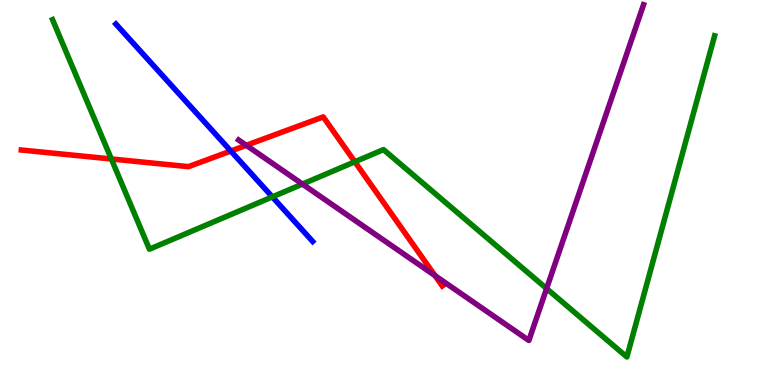[{'lines': ['blue', 'red'], 'intersections': [{'x': 2.98, 'y': 6.08}]}, {'lines': ['green', 'red'], 'intersections': [{'x': 1.44, 'y': 5.87}, {'x': 4.58, 'y': 5.8}]}, {'lines': ['purple', 'red'], 'intersections': [{'x': 3.18, 'y': 6.23}, {'x': 5.61, 'y': 2.84}]}, {'lines': ['blue', 'green'], 'intersections': [{'x': 3.51, 'y': 4.89}]}, {'lines': ['blue', 'purple'], 'intersections': []}, {'lines': ['green', 'purple'], 'intersections': [{'x': 3.9, 'y': 5.22}, {'x': 7.05, 'y': 2.5}]}]